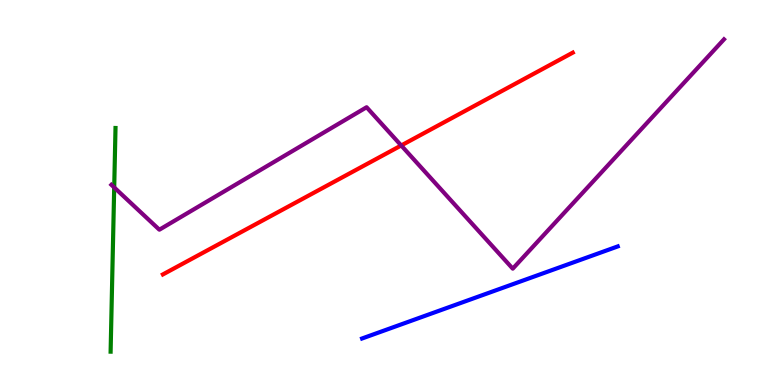[{'lines': ['blue', 'red'], 'intersections': []}, {'lines': ['green', 'red'], 'intersections': []}, {'lines': ['purple', 'red'], 'intersections': [{'x': 5.18, 'y': 6.22}]}, {'lines': ['blue', 'green'], 'intersections': []}, {'lines': ['blue', 'purple'], 'intersections': []}, {'lines': ['green', 'purple'], 'intersections': [{'x': 1.47, 'y': 5.13}]}]